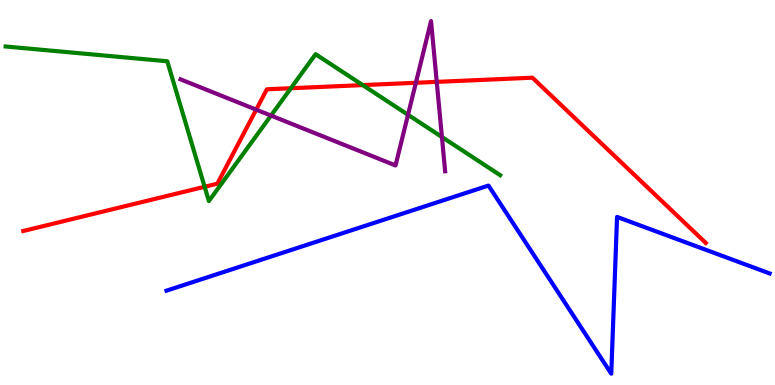[{'lines': ['blue', 'red'], 'intersections': []}, {'lines': ['green', 'red'], 'intersections': [{'x': 2.64, 'y': 5.15}, {'x': 3.75, 'y': 7.71}, {'x': 4.68, 'y': 7.79}]}, {'lines': ['purple', 'red'], 'intersections': [{'x': 3.31, 'y': 7.15}, {'x': 5.37, 'y': 7.85}, {'x': 5.64, 'y': 7.87}]}, {'lines': ['blue', 'green'], 'intersections': []}, {'lines': ['blue', 'purple'], 'intersections': []}, {'lines': ['green', 'purple'], 'intersections': [{'x': 3.5, 'y': 7.0}, {'x': 5.26, 'y': 7.02}, {'x': 5.7, 'y': 6.44}]}]